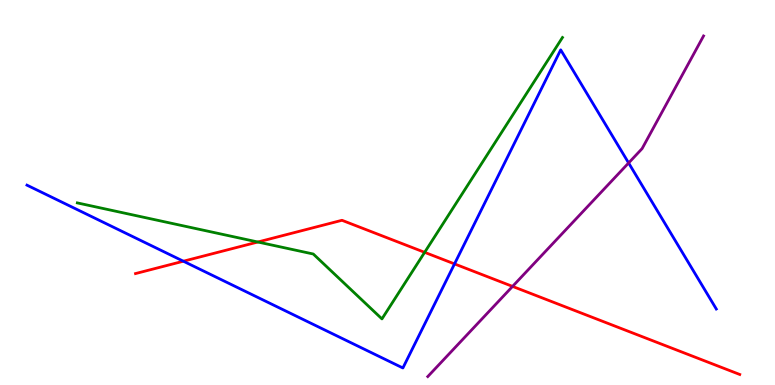[{'lines': ['blue', 'red'], 'intersections': [{'x': 2.37, 'y': 3.22}, {'x': 5.86, 'y': 3.15}]}, {'lines': ['green', 'red'], 'intersections': [{'x': 3.33, 'y': 3.71}, {'x': 5.48, 'y': 3.45}]}, {'lines': ['purple', 'red'], 'intersections': [{'x': 6.61, 'y': 2.56}]}, {'lines': ['blue', 'green'], 'intersections': []}, {'lines': ['blue', 'purple'], 'intersections': [{'x': 8.11, 'y': 5.77}]}, {'lines': ['green', 'purple'], 'intersections': []}]